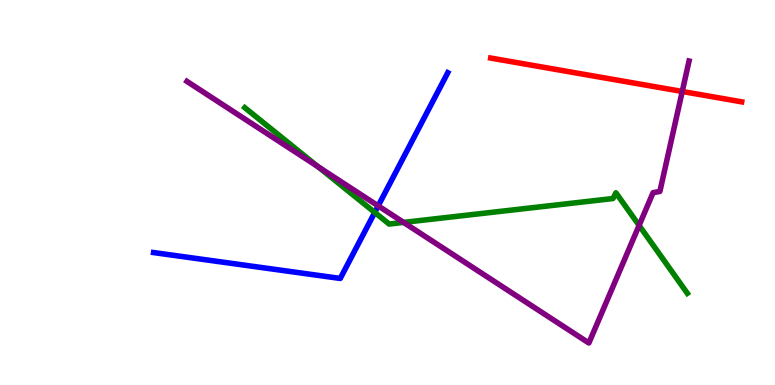[{'lines': ['blue', 'red'], 'intersections': []}, {'lines': ['green', 'red'], 'intersections': []}, {'lines': ['purple', 'red'], 'intersections': [{'x': 8.8, 'y': 7.62}]}, {'lines': ['blue', 'green'], 'intersections': [{'x': 4.84, 'y': 4.48}]}, {'lines': ['blue', 'purple'], 'intersections': [{'x': 4.88, 'y': 4.65}]}, {'lines': ['green', 'purple'], 'intersections': [{'x': 4.1, 'y': 5.67}, {'x': 5.21, 'y': 4.22}, {'x': 8.25, 'y': 4.15}]}]